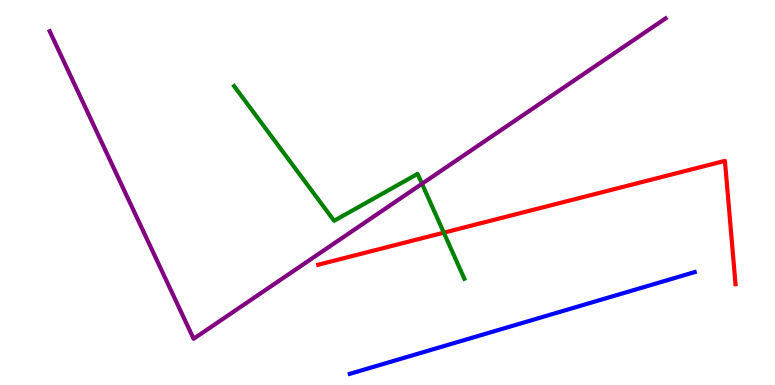[{'lines': ['blue', 'red'], 'intersections': []}, {'lines': ['green', 'red'], 'intersections': [{'x': 5.73, 'y': 3.96}]}, {'lines': ['purple', 'red'], 'intersections': []}, {'lines': ['blue', 'green'], 'intersections': []}, {'lines': ['blue', 'purple'], 'intersections': []}, {'lines': ['green', 'purple'], 'intersections': [{'x': 5.45, 'y': 5.23}]}]